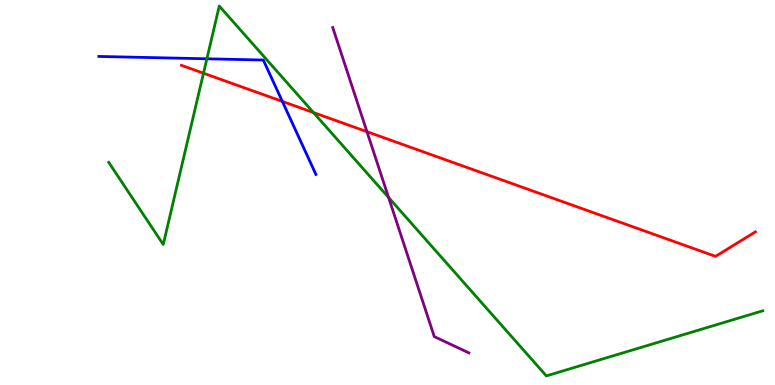[{'lines': ['blue', 'red'], 'intersections': [{'x': 3.64, 'y': 7.37}]}, {'lines': ['green', 'red'], 'intersections': [{'x': 2.63, 'y': 8.1}, {'x': 4.04, 'y': 7.08}]}, {'lines': ['purple', 'red'], 'intersections': [{'x': 4.73, 'y': 6.58}]}, {'lines': ['blue', 'green'], 'intersections': [{'x': 2.67, 'y': 8.47}]}, {'lines': ['blue', 'purple'], 'intersections': []}, {'lines': ['green', 'purple'], 'intersections': [{'x': 5.01, 'y': 4.87}]}]